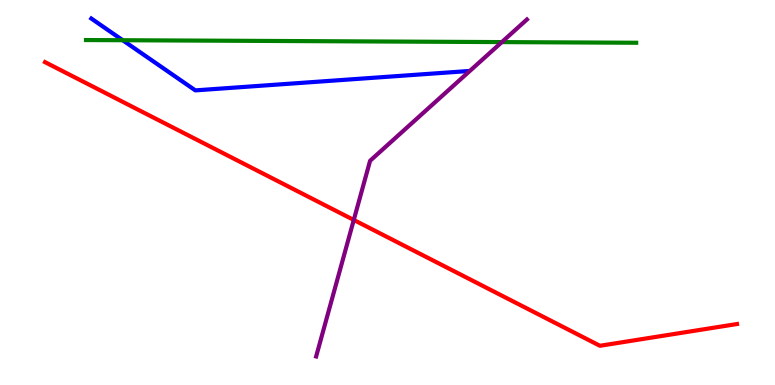[{'lines': ['blue', 'red'], 'intersections': []}, {'lines': ['green', 'red'], 'intersections': []}, {'lines': ['purple', 'red'], 'intersections': [{'x': 4.56, 'y': 4.29}]}, {'lines': ['blue', 'green'], 'intersections': [{'x': 1.58, 'y': 8.96}]}, {'lines': ['blue', 'purple'], 'intersections': []}, {'lines': ['green', 'purple'], 'intersections': [{'x': 6.48, 'y': 8.91}]}]